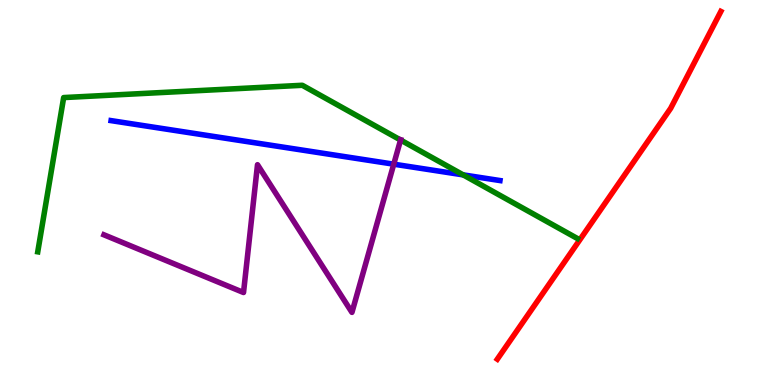[{'lines': ['blue', 'red'], 'intersections': []}, {'lines': ['green', 'red'], 'intersections': []}, {'lines': ['purple', 'red'], 'intersections': []}, {'lines': ['blue', 'green'], 'intersections': [{'x': 5.98, 'y': 5.46}]}, {'lines': ['blue', 'purple'], 'intersections': [{'x': 5.08, 'y': 5.74}]}, {'lines': ['green', 'purple'], 'intersections': [{'x': 5.17, 'y': 6.36}]}]